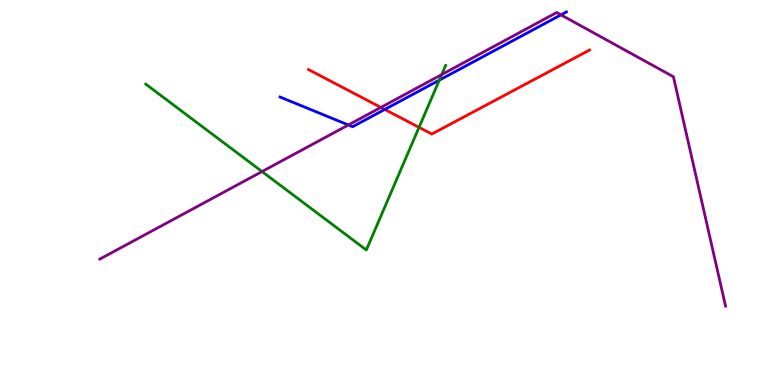[{'lines': ['blue', 'red'], 'intersections': [{'x': 4.96, 'y': 7.16}]}, {'lines': ['green', 'red'], 'intersections': [{'x': 5.41, 'y': 6.69}]}, {'lines': ['purple', 'red'], 'intersections': [{'x': 4.91, 'y': 7.21}]}, {'lines': ['blue', 'green'], 'intersections': [{'x': 5.67, 'y': 7.92}]}, {'lines': ['blue', 'purple'], 'intersections': [{'x': 4.49, 'y': 6.75}, {'x': 7.24, 'y': 9.61}]}, {'lines': ['green', 'purple'], 'intersections': [{'x': 3.38, 'y': 5.54}, {'x': 5.7, 'y': 8.06}]}]